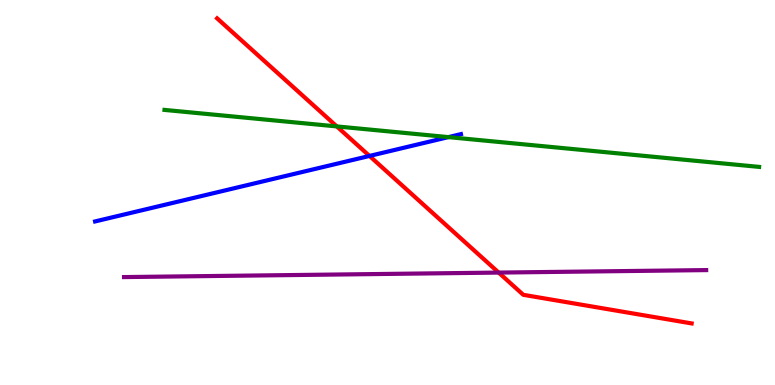[{'lines': ['blue', 'red'], 'intersections': [{'x': 4.77, 'y': 5.95}]}, {'lines': ['green', 'red'], 'intersections': [{'x': 4.35, 'y': 6.72}]}, {'lines': ['purple', 'red'], 'intersections': [{'x': 6.43, 'y': 2.92}]}, {'lines': ['blue', 'green'], 'intersections': [{'x': 5.79, 'y': 6.44}]}, {'lines': ['blue', 'purple'], 'intersections': []}, {'lines': ['green', 'purple'], 'intersections': []}]